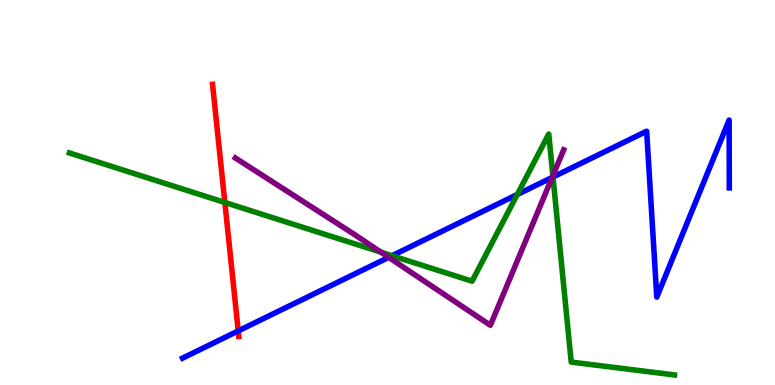[{'lines': ['blue', 'red'], 'intersections': [{'x': 3.07, 'y': 1.4}]}, {'lines': ['green', 'red'], 'intersections': [{'x': 2.9, 'y': 4.74}]}, {'lines': ['purple', 'red'], 'intersections': []}, {'lines': ['blue', 'green'], 'intersections': [{'x': 5.06, 'y': 3.36}, {'x': 6.67, 'y': 4.95}, {'x': 7.14, 'y': 5.4}]}, {'lines': ['blue', 'purple'], 'intersections': [{'x': 5.02, 'y': 3.32}, {'x': 7.12, 'y': 5.39}]}, {'lines': ['green', 'purple'], 'intersections': [{'x': 4.91, 'y': 3.45}, {'x': 7.13, 'y': 5.43}]}]